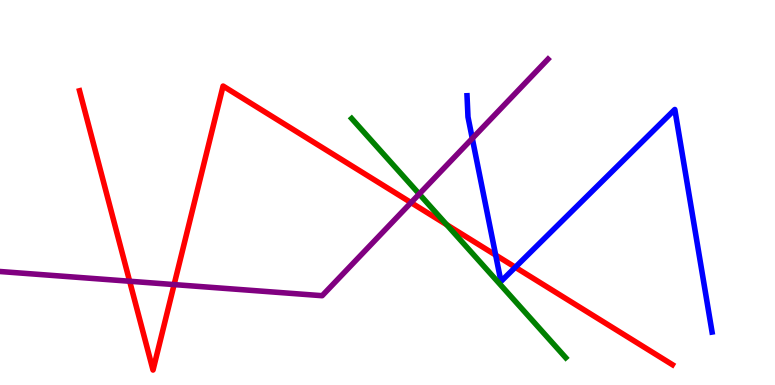[{'lines': ['blue', 'red'], 'intersections': [{'x': 6.4, 'y': 3.37}, {'x': 6.65, 'y': 3.06}]}, {'lines': ['green', 'red'], 'intersections': [{'x': 5.76, 'y': 4.16}]}, {'lines': ['purple', 'red'], 'intersections': [{'x': 1.67, 'y': 2.7}, {'x': 2.25, 'y': 2.61}, {'x': 5.3, 'y': 4.74}]}, {'lines': ['blue', 'green'], 'intersections': []}, {'lines': ['blue', 'purple'], 'intersections': [{'x': 6.09, 'y': 6.4}]}, {'lines': ['green', 'purple'], 'intersections': [{'x': 5.41, 'y': 4.96}]}]